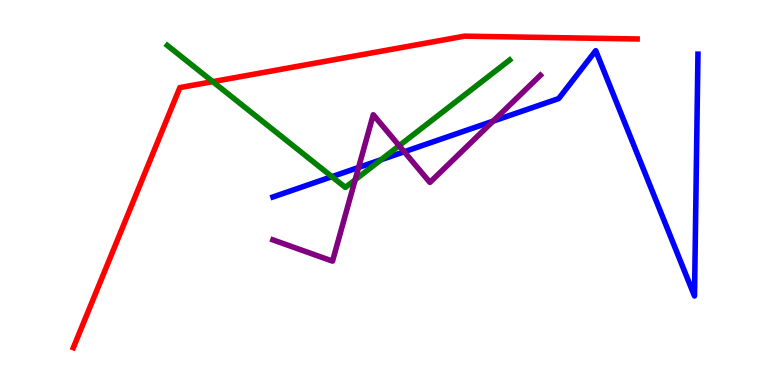[{'lines': ['blue', 'red'], 'intersections': []}, {'lines': ['green', 'red'], 'intersections': [{'x': 2.75, 'y': 7.88}]}, {'lines': ['purple', 'red'], 'intersections': []}, {'lines': ['blue', 'green'], 'intersections': [{'x': 4.28, 'y': 5.41}, {'x': 4.92, 'y': 5.85}]}, {'lines': ['blue', 'purple'], 'intersections': [{'x': 4.63, 'y': 5.65}, {'x': 5.22, 'y': 6.06}, {'x': 6.36, 'y': 6.85}]}, {'lines': ['green', 'purple'], 'intersections': [{'x': 4.58, 'y': 5.33}, {'x': 5.15, 'y': 6.22}]}]